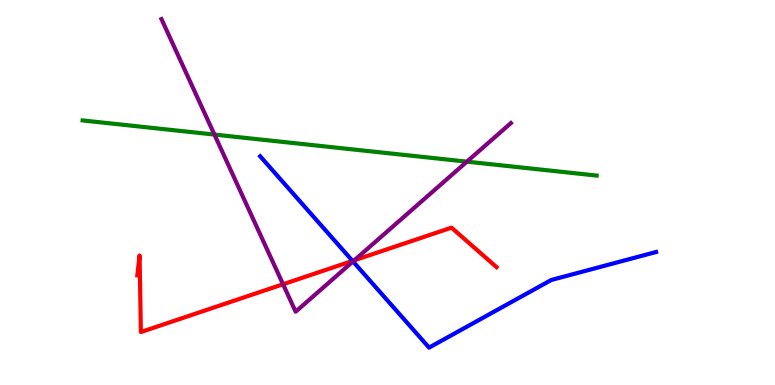[{'lines': ['blue', 'red'], 'intersections': [{'x': 4.55, 'y': 3.22}]}, {'lines': ['green', 'red'], 'intersections': []}, {'lines': ['purple', 'red'], 'intersections': [{'x': 3.65, 'y': 2.62}, {'x': 4.57, 'y': 3.24}]}, {'lines': ['blue', 'green'], 'intersections': []}, {'lines': ['blue', 'purple'], 'intersections': [{'x': 4.55, 'y': 3.21}]}, {'lines': ['green', 'purple'], 'intersections': [{'x': 2.77, 'y': 6.5}, {'x': 6.02, 'y': 5.8}]}]